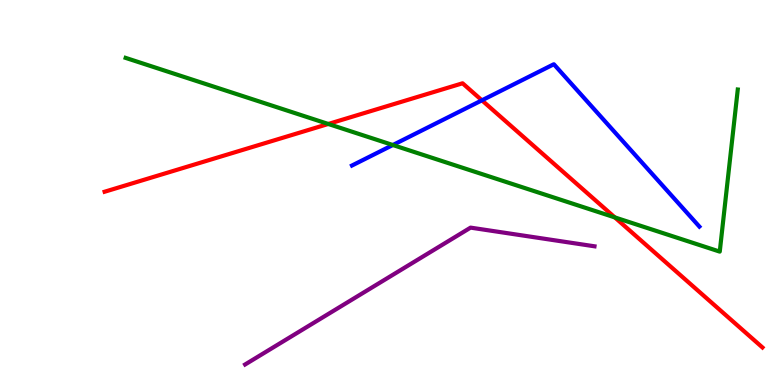[{'lines': ['blue', 'red'], 'intersections': [{'x': 6.22, 'y': 7.39}]}, {'lines': ['green', 'red'], 'intersections': [{'x': 4.24, 'y': 6.78}, {'x': 7.93, 'y': 4.35}]}, {'lines': ['purple', 'red'], 'intersections': []}, {'lines': ['blue', 'green'], 'intersections': [{'x': 5.07, 'y': 6.23}]}, {'lines': ['blue', 'purple'], 'intersections': []}, {'lines': ['green', 'purple'], 'intersections': []}]